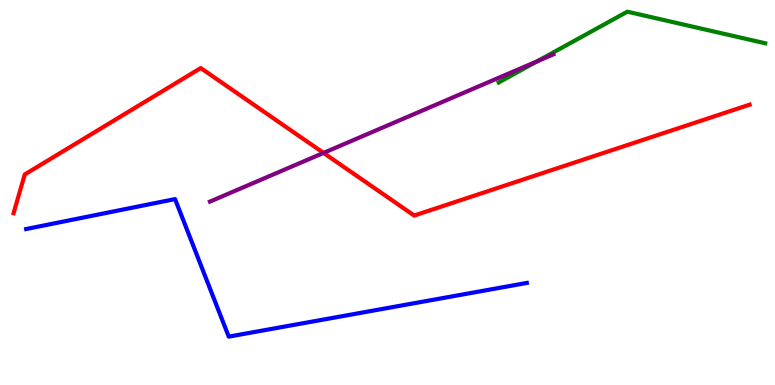[{'lines': ['blue', 'red'], 'intersections': []}, {'lines': ['green', 'red'], 'intersections': []}, {'lines': ['purple', 'red'], 'intersections': [{'x': 4.17, 'y': 6.03}]}, {'lines': ['blue', 'green'], 'intersections': []}, {'lines': ['blue', 'purple'], 'intersections': []}, {'lines': ['green', 'purple'], 'intersections': [{'x': 6.93, 'y': 8.41}]}]